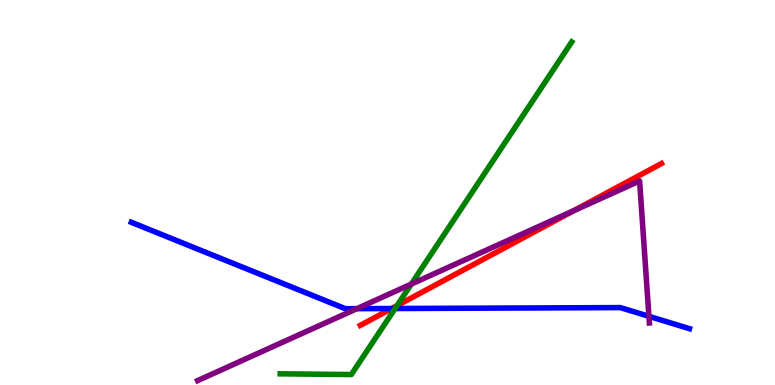[{'lines': ['blue', 'red'], 'intersections': [{'x': 5.05, 'y': 1.99}]}, {'lines': ['green', 'red'], 'intersections': [{'x': 5.12, 'y': 2.06}]}, {'lines': ['purple', 'red'], 'intersections': [{'x': 7.4, 'y': 4.52}]}, {'lines': ['blue', 'green'], 'intersections': [{'x': 5.1, 'y': 1.99}]}, {'lines': ['blue', 'purple'], 'intersections': [{'x': 4.6, 'y': 1.98}, {'x': 8.37, 'y': 1.78}]}, {'lines': ['green', 'purple'], 'intersections': [{'x': 5.31, 'y': 2.62}]}]